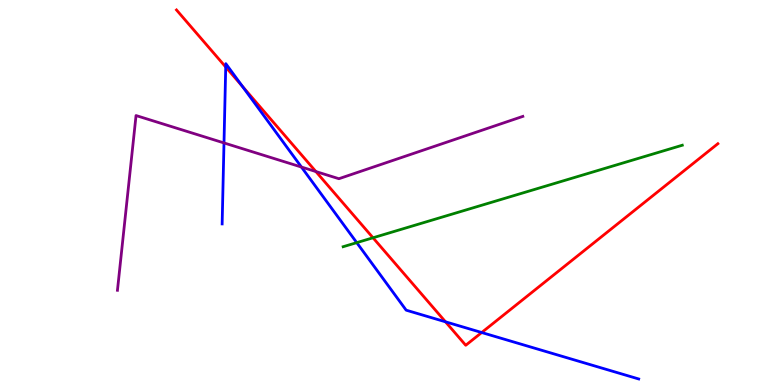[{'lines': ['blue', 'red'], 'intersections': [{'x': 2.91, 'y': 8.26}, {'x': 3.13, 'y': 7.76}, {'x': 5.75, 'y': 1.64}, {'x': 6.22, 'y': 1.36}]}, {'lines': ['green', 'red'], 'intersections': [{'x': 4.81, 'y': 3.82}]}, {'lines': ['purple', 'red'], 'intersections': [{'x': 4.08, 'y': 5.54}]}, {'lines': ['blue', 'green'], 'intersections': [{'x': 4.6, 'y': 3.7}]}, {'lines': ['blue', 'purple'], 'intersections': [{'x': 2.89, 'y': 6.29}, {'x': 3.89, 'y': 5.66}]}, {'lines': ['green', 'purple'], 'intersections': []}]